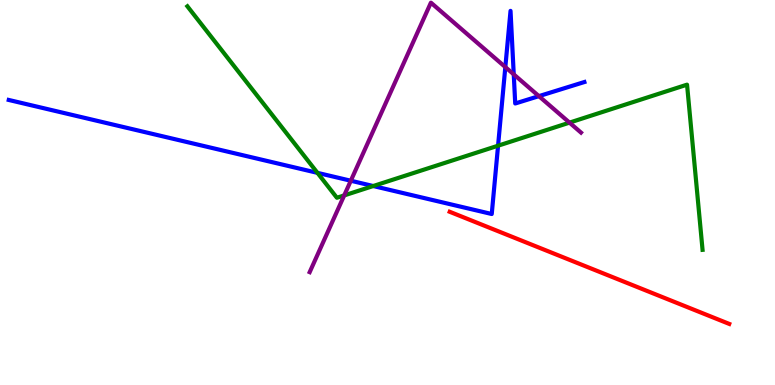[{'lines': ['blue', 'red'], 'intersections': []}, {'lines': ['green', 'red'], 'intersections': []}, {'lines': ['purple', 'red'], 'intersections': []}, {'lines': ['blue', 'green'], 'intersections': [{'x': 4.1, 'y': 5.51}, {'x': 4.82, 'y': 5.17}, {'x': 6.43, 'y': 6.22}]}, {'lines': ['blue', 'purple'], 'intersections': [{'x': 4.53, 'y': 5.31}, {'x': 6.52, 'y': 8.26}, {'x': 6.63, 'y': 8.07}, {'x': 6.95, 'y': 7.5}]}, {'lines': ['green', 'purple'], 'intersections': [{'x': 4.44, 'y': 4.92}, {'x': 7.35, 'y': 6.81}]}]